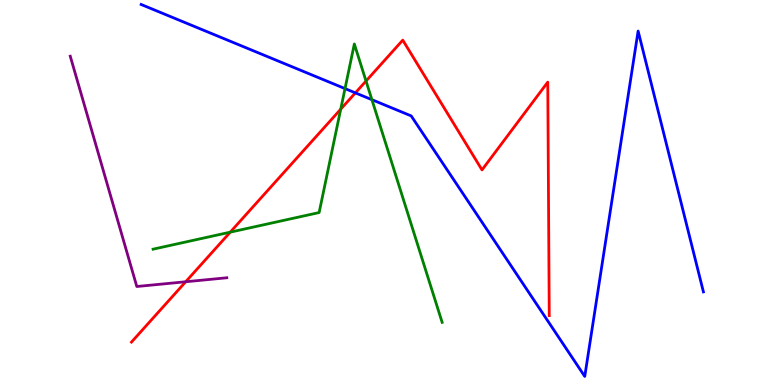[{'lines': ['blue', 'red'], 'intersections': [{'x': 4.59, 'y': 7.59}]}, {'lines': ['green', 'red'], 'intersections': [{'x': 2.97, 'y': 3.97}, {'x': 4.4, 'y': 7.16}, {'x': 4.72, 'y': 7.9}]}, {'lines': ['purple', 'red'], 'intersections': [{'x': 2.4, 'y': 2.68}]}, {'lines': ['blue', 'green'], 'intersections': [{'x': 4.45, 'y': 7.7}, {'x': 4.8, 'y': 7.41}]}, {'lines': ['blue', 'purple'], 'intersections': []}, {'lines': ['green', 'purple'], 'intersections': []}]